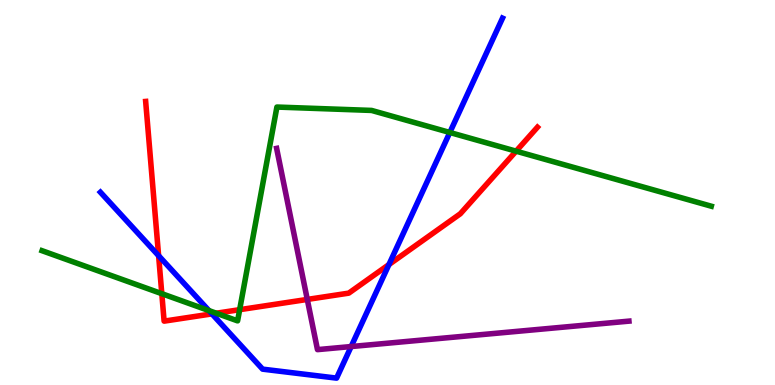[{'lines': ['blue', 'red'], 'intersections': [{'x': 2.05, 'y': 3.36}, {'x': 2.73, 'y': 1.85}, {'x': 5.02, 'y': 3.13}]}, {'lines': ['green', 'red'], 'intersections': [{'x': 2.09, 'y': 2.37}, {'x': 2.79, 'y': 1.86}, {'x': 3.09, 'y': 1.96}, {'x': 6.66, 'y': 6.07}]}, {'lines': ['purple', 'red'], 'intersections': [{'x': 3.97, 'y': 2.22}]}, {'lines': ['blue', 'green'], 'intersections': [{'x': 2.7, 'y': 1.93}, {'x': 5.8, 'y': 6.56}]}, {'lines': ['blue', 'purple'], 'intersections': [{'x': 4.53, 'y': 0.999}]}, {'lines': ['green', 'purple'], 'intersections': []}]